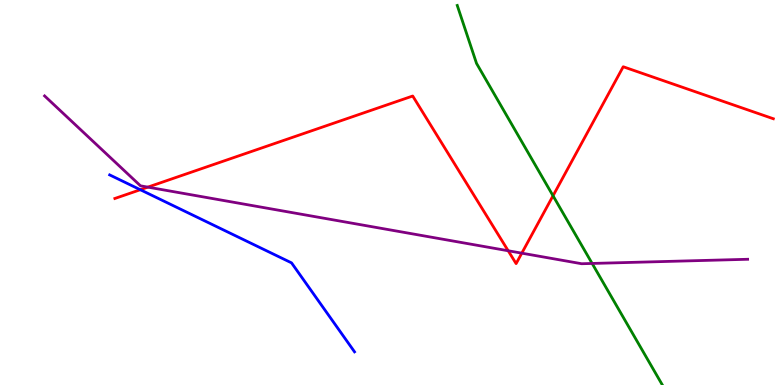[{'lines': ['blue', 'red'], 'intersections': [{'x': 1.81, 'y': 5.07}]}, {'lines': ['green', 'red'], 'intersections': [{'x': 7.14, 'y': 4.92}]}, {'lines': ['purple', 'red'], 'intersections': [{'x': 1.91, 'y': 5.14}, {'x': 6.56, 'y': 3.49}, {'x': 6.73, 'y': 3.42}]}, {'lines': ['blue', 'green'], 'intersections': []}, {'lines': ['blue', 'purple'], 'intersections': []}, {'lines': ['green', 'purple'], 'intersections': [{'x': 7.64, 'y': 3.16}]}]